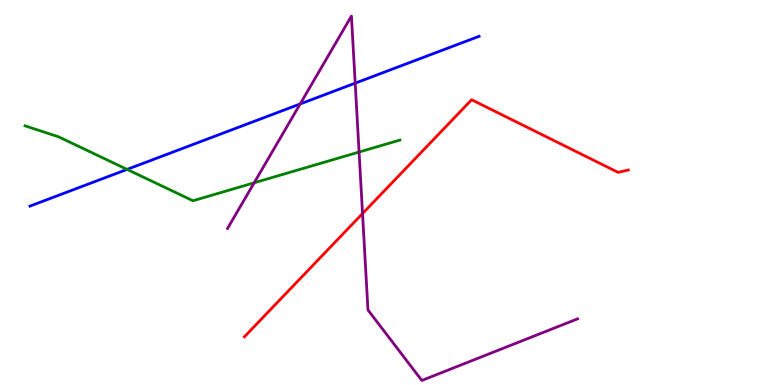[{'lines': ['blue', 'red'], 'intersections': []}, {'lines': ['green', 'red'], 'intersections': []}, {'lines': ['purple', 'red'], 'intersections': [{'x': 4.68, 'y': 4.45}]}, {'lines': ['blue', 'green'], 'intersections': [{'x': 1.64, 'y': 5.6}]}, {'lines': ['blue', 'purple'], 'intersections': [{'x': 3.87, 'y': 7.3}, {'x': 4.58, 'y': 7.84}]}, {'lines': ['green', 'purple'], 'intersections': [{'x': 3.28, 'y': 5.25}, {'x': 4.63, 'y': 6.05}]}]